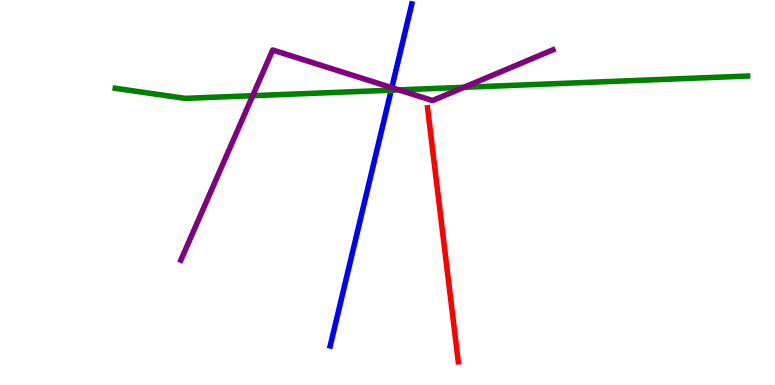[{'lines': ['blue', 'red'], 'intersections': []}, {'lines': ['green', 'red'], 'intersections': []}, {'lines': ['purple', 'red'], 'intersections': []}, {'lines': ['blue', 'green'], 'intersections': [{'x': 5.05, 'y': 7.66}]}, {'lines': ['blue', 'purple'], 'intersections': [{'x': 5.06, 'y': 7.72}]}, {'lines': ['green', 'purple'], 'intersections': [{'x': 3.26, 'y': 7.51}, {'x': 5.15, 'y': 7.67}, {'x': 5.99, 'y': 7.73}]}]